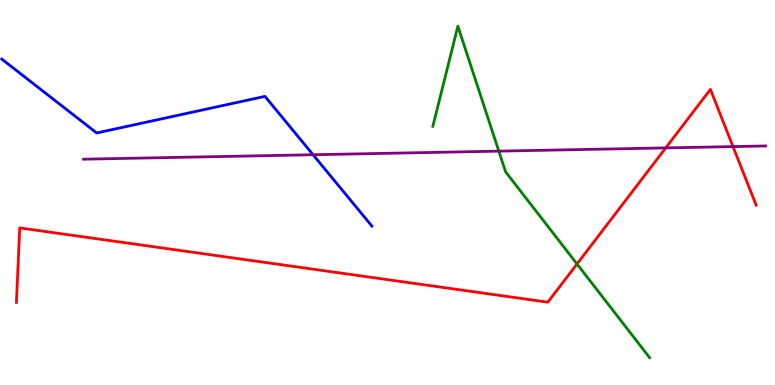[{'lines': ['blue', 'red'], 'intersections': []}, {'lines': ['green', 'red'], 'intersections': [{'x': 7.45, 'y': 3.14}]}, {'lines': ['purple', 'red'], 'intersections': [{'x': 8.59, 'y': 6.16}, {'x': 9.46, 'y': 6.19}]}, {'lines': ['blue', 'green'], 'intersections': []}, {'lines': ['blue', 'purple'], 'intersections': [{'x': 4.04, 'y': 5.98}]}, {'lines': ['green', 'purple'], 'intersections': [{'x': 6.44, 'y': 6.07}]}]